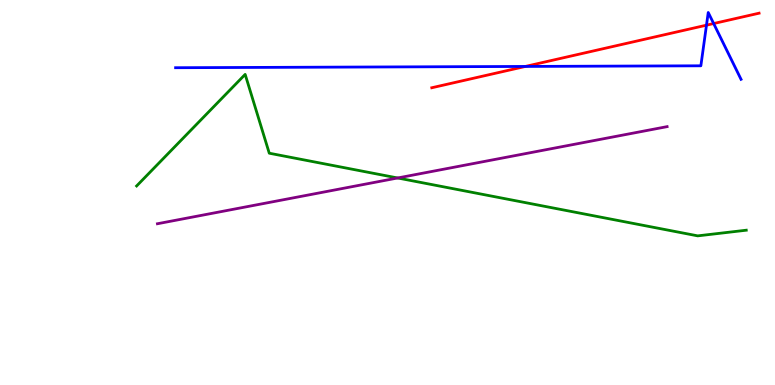[{'lines': ['blue', 'red'], 'intersections': [{'x': 6.78, 'y': 8.27}, {'x': 9.12, 'y': 9.35}, {'x': 9.21, 'y': 9.39}]}, {'lines': ['green', 'red'], 'intersections': []}, {'lines': ['purple', 'red'], 'intersections': []}, {'lines': ['blue', 'green'], 'intersections': []}, {'lines': ['blue', 'purple'], 'intersections': []}, {'lines': ['green', 'purple'], 'intersections': [{'x': 5.13, 'y': 5.38}]}]